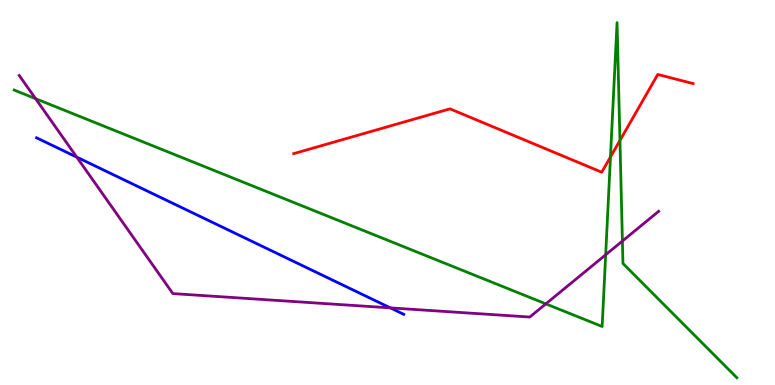[{'lines': ['blue', 'red'], 'intersections': []}, {'lines': ['green', 'red'], 'intersections': [{'x': 7.88, 'y': 5.92}, {'x': 8.0, 'y': 6.35}]}, {'lines': ['purple', 'red'], 'intersections': []}, {'lines': ['blue', 'green'], 'intersections': []}, {'lines': ['blue', 'purple'], 'intersections': [{'x': 0.99, 'y': 5.92}, {'x': 5.04, 'y': 2.0}]}, {'lines': ['green', 'purple'], 'intersections': [{'x': 0.459, 'y': 7.44}, {'x': 7.04, 'y': 2.11}, {'x': 7.82, 'y': 3.38}, {'x': 8.03, 'y': 3.74}]}]